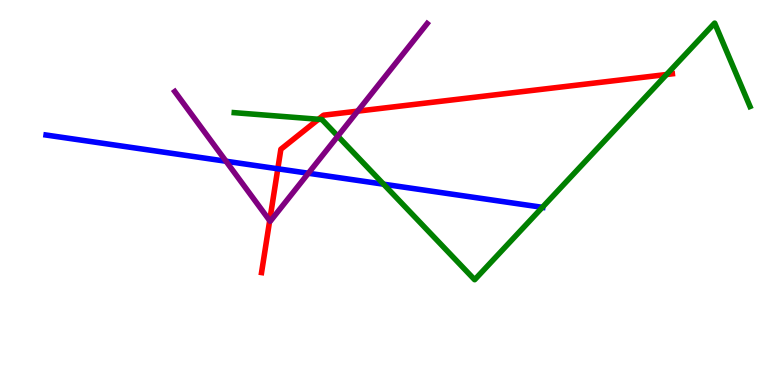[{'lines': ['blue', 'red'], 'intersections': [{'x': 3.58, 'y': 5.62}]}, {'lines': ['green', 'red'], 'intersections': [{'x': 4.11, 'y': 6.9}, {'x': 8.6, 'y': 8.06}]}, {'lines': ['purple', 'red'], 'intersections': [{'x': 3.48, 'y': 4.27}, {'x': 4.61, 'y': 7.11}]}, {'lines': ['blue', 'green'], 'intersections': [{'x': 4.95, 'y': 5.22}, {'x': 7.0, 'y': 4.61}]}, {'lines': ['blue', 'purple'], 'intersections': [{'x': 2.92, 'y': 5.81}, {'x': 3.98, 'y': 5.5}]}, {'lines': ['green', 'purple'], 'intersections': [{'x': 4.36, 'y': 6.46}]}]